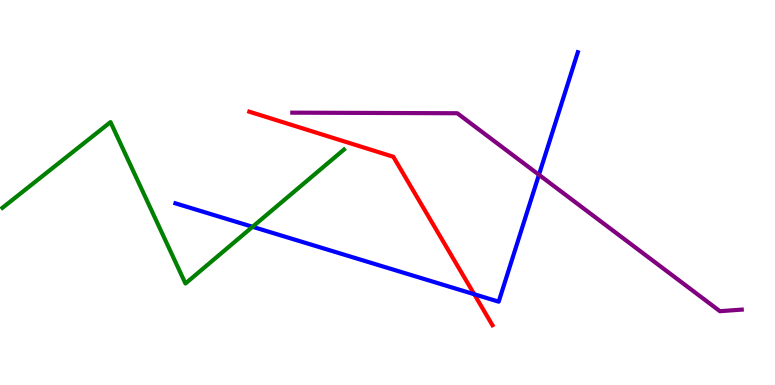[{'lines': ['blue', 'red'], 'intersections': [{'x': 6.12, 'y': 2.36}]}, {'lines': ['green', 'red'], 'intersections': []}, {'lines': ['purple', 'red'], 'intersections': []}, {'lines': ['blue', 'green'], 'intersections': [{'x': 3.26, 'y': 4.11}]}, {'lines': ['blue', 'purple'], 'intersections': [{'x': 6.95, 'y': 5.46}]}, {'lines': ['green', 'purple'], 'intersections': []}]